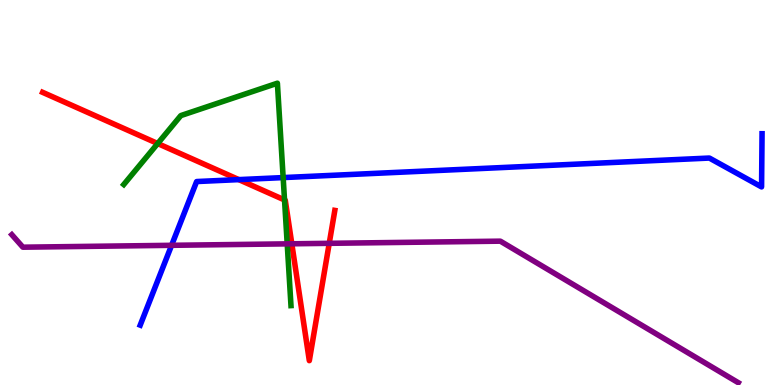[{'lines': ['blue', 'red'], 'intersections': [{'x': 3.08, 'y': 5.33}]}, {'lines': ['green', 'red'], 'intersections': [{'x': 2.03, 'y': 6.27}, {'x': 3.67, 'y': 4.81}]}, {'lines': ['purple', 'red'], 'intersections': [{'x': 3.77, 'y': 3.67}, {'x': 4.25, 'y': 3.68}]}, {'lines': ['blue', 'green'], 'intersections': [{'x': 3.65, 'y': 5.39}]}, {'lines': ['blue', 'purple'], 'intersections': [{'x': 2.21, 'y': 3.63}]}, {'lines': ['green', 'purple'], 'intersections': [{'x': 3.71, 'y': 3.67}]}]